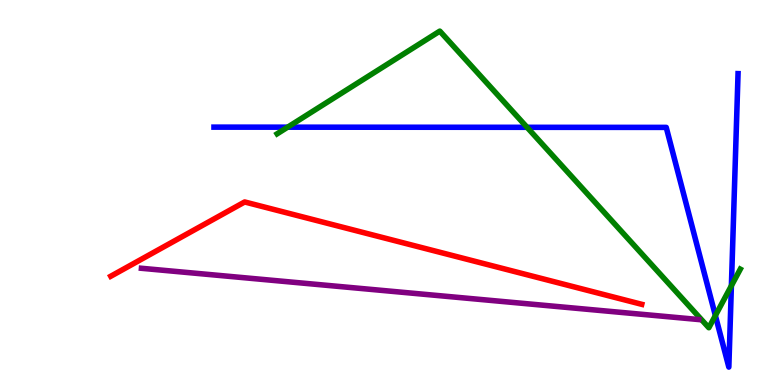[{'lines': ['blue', 'red'], 'intersections': []}, {'lines': ['green', 'red'], 'intersections': []}, {'lines': ['purple', 'red'], 'intersections': []}, {'lines': ['blue', 'green'], 'intersections': [{'x': 3.71, 'y': 6.7}, {'x': 6.8, 'y': 6.69}, {'x': 9.23, 'y': 1.8}, {'x': 9.44, 'y': 2.58}]}, {'lines': ['blue', 'purple'], 'intersections': []}, {'lines': ['green', 'purple'], 'intersections': []}]